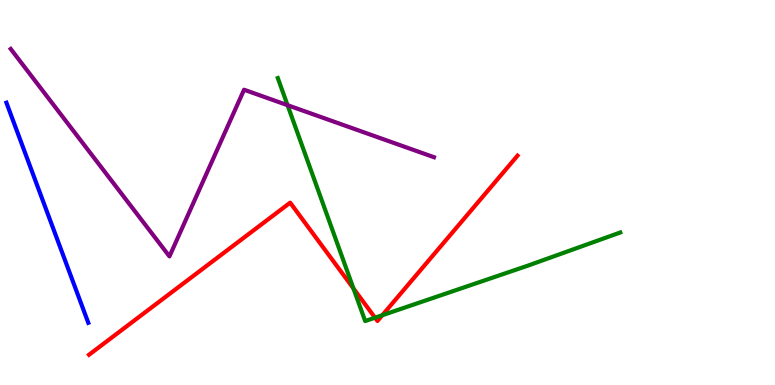[{'lines': ['blue', 'red'], 'intersections': []}, {'lines': ['green', 'red'], 'intersections': [{'x': 4.56, 'y': 2.51}, {'x': 4.84, 'y': 1.75}, {'x': 4.93, 'y': 1.81}]}, {'lines': ['purple', 'red'], 'intersections': []}, {'lines': ['blue', 'green'], 'intersections': []}, {'lines': ['blue', 'purple'], 'intersections': []}, {'lines': ['green', 'purple'], 'intersections': [{'x': 3.71, 'y': 7.27}]}]